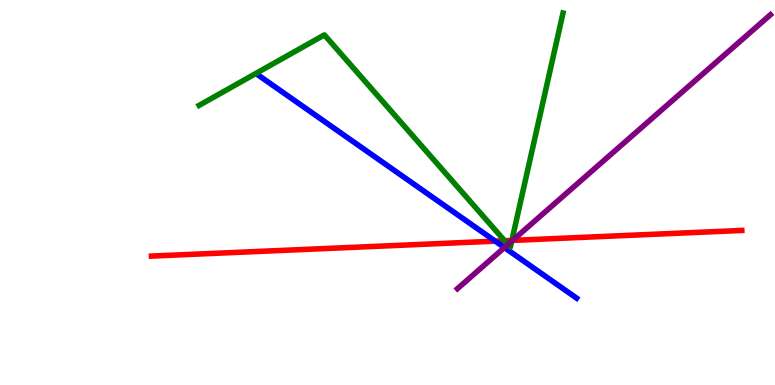[{'lines': ['blue', 'red'], 'intersections': [{'x': 6.39, 'y': 3.74}]}, {'lines': ['green', 'red'], 'intersections': [{'x': 6.51, 'y': 3.75}, {'x': 6.6, 'y': 3.76}]}, {'lines': ['purple', 'red'], 'intersections': [{'x': 6.61, 'y': 3.76}]}, {'lines': ['blue', 'green'], 'intersections': []}, {'lines': ['blue', 'purple'], 'intersections': [{'x': 6.51, 'y': 3.57}]}, {'lines': ['green', 'purple'], 'intersections': [{'x': 6.55, 'y': 3.65}, {'x': 6.6, 'y': 3.73}]}]